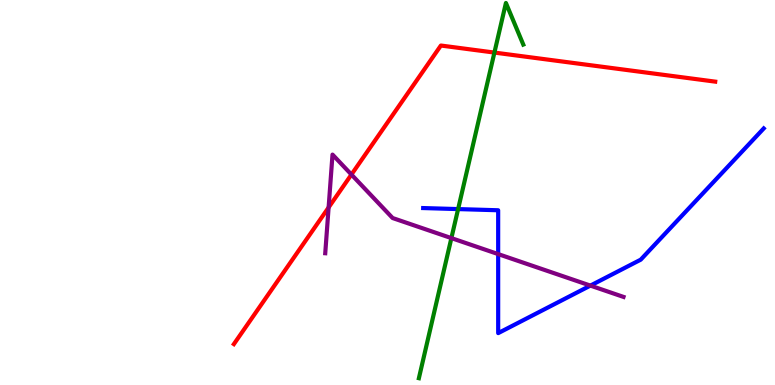[{'lines': ['blue', 'red'], 'intersections': []}, {'lines': ['green', 'red'], 'intersections': [{'x': 6.38, 'y': 8.63}]}, {'lines': ['purple', 'red'], 'intersections': [{'x': 4.24, 'y': 4.61}, {'x': 4.53, 'y': 5.47}]}, {'lines': ['blue', 'green'], 'intersections': [{'x': 5.91, 'y': 4.57}]}, {'lines': ['blue', 'purple'], 'intersections': [{'x': 6.43, 'y': 3.4}, {'x': 7.62, 'y': 2.58}]}, {'lines': ['green', 'purple'], 'intersections': [{'x': 5.82, 'y': 3.82}]}]